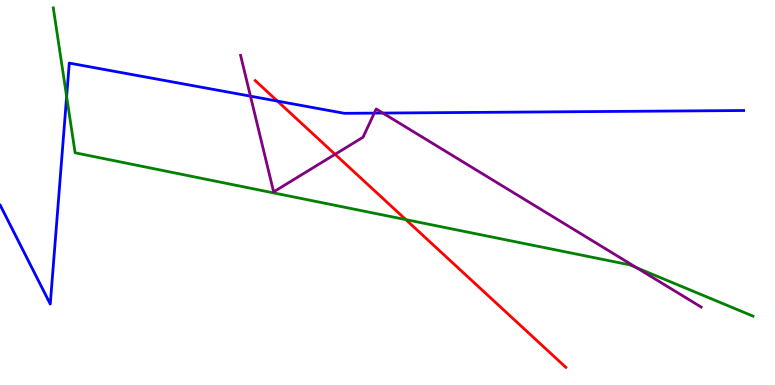[{'lines': ['blue', 'red'], 'intersections': [{'x': 3.58, 'y': 7.37}]}, {'lines': ['green', 'red'], 'intersections': [{'x': 5.24, 'y': 4.3}]}, {'lines': ['purple', 'red'], 'intersections': [{'x': 4.32, 'y': 5.99}]}, {'lines': ['blue', 'green'], 'intersections': [{'x': 0.86, 'y': 7.49}]}, {'lines': ['blue', 'purple'], 'intersections': [{'x': 3.23, 'y': 7.5}, {'x': 4.83, 'y': 7.06}, {'x': 4.94, 'y': 7.06}]}, {'lines': ['green', 'purple'], 'intersections': [{'x': 8.21, 'y': 3.05}]}]